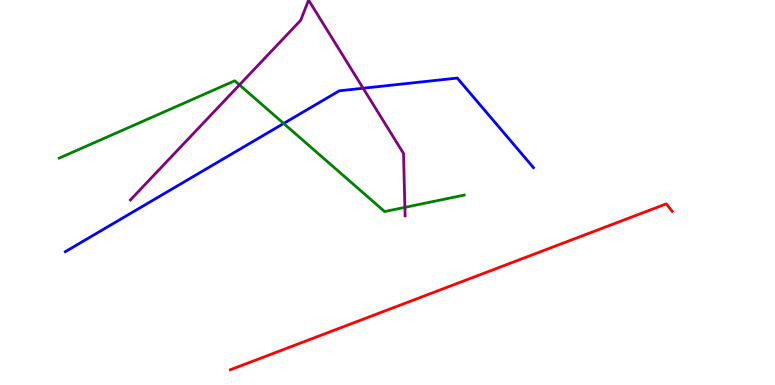[{'lines': ['blue', 'red'], 'intersections': []}, {'lines': ['green', 'red'], 'intersections': []}, {'lines': ['purple', 'red'], 'intersections': []}, {'lines': ['blue', 'green'], 'intersections': [{'x': 3.66, 'y': 6.79}]}, {'lines': ['blue', 'purple'], 'intersections': [{'x': 4.69, 'y': 7.71}]}, {'lines': ['green', 'purple'], 'intersections': [{'x': 3.09, 'y': 7.8}, {'x': 5.22, 'y': 4.61}]}]